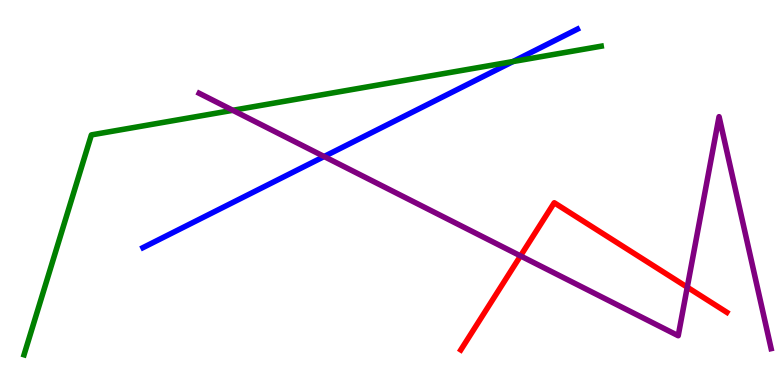[{'lines': ['blue', 'red'], 'intersections': []}, {'lines': ['green', 'red'], 'intersections': []}, {'lines': ['purple', 'red'], 'intersections': [{'x': 6.72, 'y': 3.35}, {'x': 8.87, 'y': 2.54}]}, {'lines': ['blue', 'green'], 'intersections': [{'x': 6.62, 'y': 8.4}]}, {'lines': ['blue', 'purple'], 'intersections': [{'x': 4.18, 'y': 5.93}]}, {'lines': ['green', 'purple'], 'intersections': [{'x': 3.0, 'y': 7.14}]}]